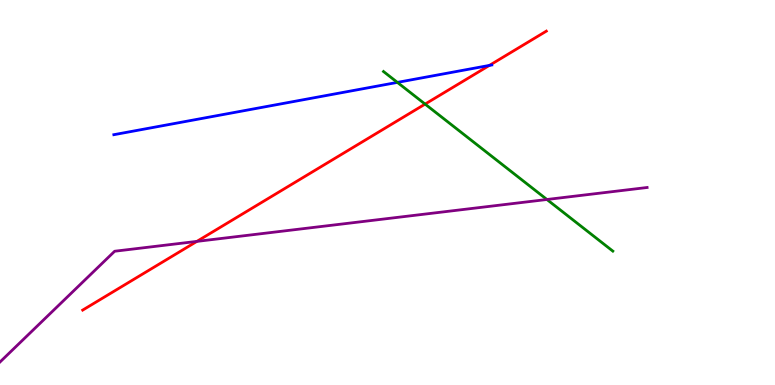[{'lines': ['blue', 'red'], 'intersections': [{'x': 6.31, 'y': 8.3}]}, {'lines': ['green', 'red'], 'intersections': [{'x': 5.49, 'y': 7.3}]}, {'lines': ['purple', 'red'], 'intersections': [{'x': 2.54, 'y': 3.73}]}, {'lines': ['blue', 'green'], 'intersections': [{'x': 5.13, 'y': 7.86}]}, {'lines': ['blue', 'purple'], 'intersections': []}, {'lines': ['green', 'purple'], 'intersections': [{'x': 7.06, 'y': 4.82}]}]